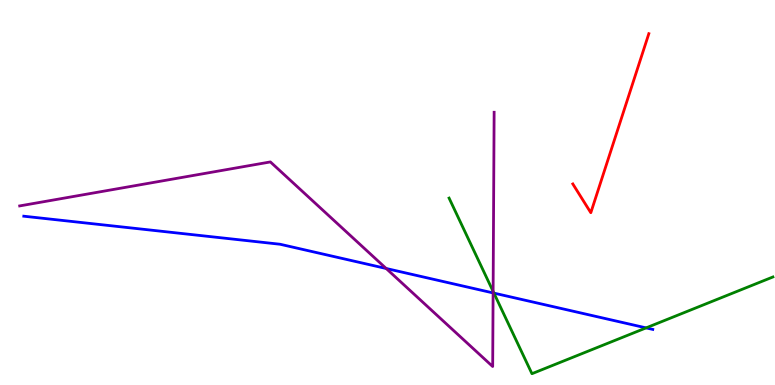[{'lines': ['blue', 'red'], 'intersections': []}, {'lines': ['green', 'red'], 'intersections': []}, {'lines': ['purple', 'red'], 'intersections': []}, {'lines': ['blue', 'green'], 'intersections': [{'x': 6.37, 'y': 2.39}, {'x': 8.34, 'y': 1.48}]}, {'lines': ['blue', 'purple'], 'intersections': [{'x': 4.98, 'y': 3.03}, {'x': 6.36, 'y': 2.39}]}, {'lines': ['green', 'purple'], 'intersections': [{'x': 6.36, 'y': 2.43}]}]